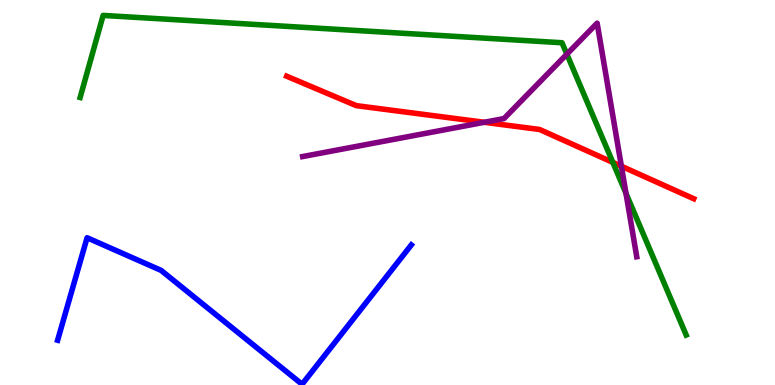[{'lines': ['blue', 'red'], 'intersections': []}, {'lines': ['green', 'red'], 'intersections': [{'x': 7.91, 'y': 5.78}]}, {'lines': ['purple', 'red'], 'intersections': [{'x': 6.25, 'y': 6.82}, {'x': 8.02, 'y': 5.68}]}, {'lines': ['blue', 'green'], 'intersections': []}, {'lines': ['blue', 'purple'], 'intersections': []}, {'lines': ['green', 'purple'], 'intersections': [{'x': 7.31, 'y': 8.59}, {'x': 8.08, 'y': 4.98}]}]